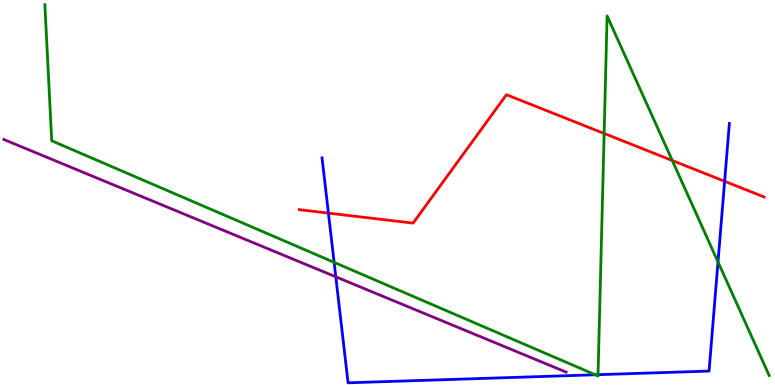[{'lines': ['blue', 'red'], 'intersections': [{'x': 4.24, 'y': 4.46}, {'x': 9.35, 'y': 5.29}]}, {'lines': ['green', 'red'], 'intersections': [{'x': 7.8, 'y': 6.53}, {'x': 8.67, 'y': 5.83}]}, {'lines': ['purple', 'red'], 'intersections': []}, {'lines': ['blue', 'green'], 'intersections': [{'x': 4.31, 'y': 3.19}, {'x': 7.68, 'y': 0.266}, {'x': 7.72, 'y': 0.268}, {'x': 9.26, 'y': 3.2}]}, {'lines': ['blue', 'purple'], 'intersections': [{'x': 4.33, 'y': 2.81}]}, {'lines': ['green', 'purple'], 'intersections': []}]